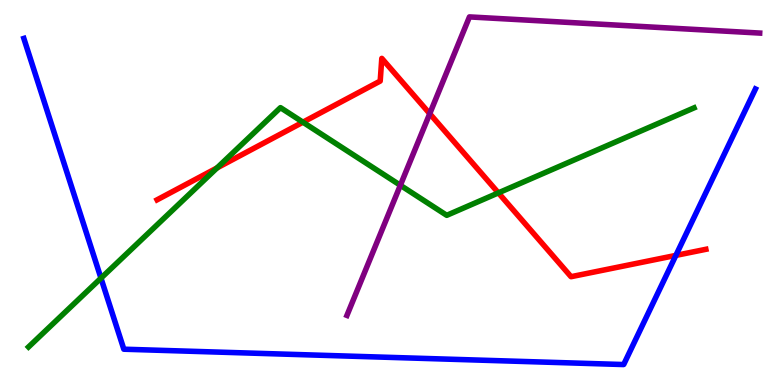[{'lines': ['blue', 'red'], 'intersections': [{'x': 8.72, 'y': 3.37}]}, {'lines': ['green', 'red'], 'intersections': [{'x': 2.8, 'y': 5.64}, {'x': 3.91, 'y': 6.83}, {'x': 6.43, 'y': 4.99}]}, {'lines': ['purple', 'red'], 'intersections': [{'x': 5.54, 'y': 7.05}]}, {'lines': ['blue', 'green'], 'intersections': [{'x': 1.3, 'y': 2.78}]}, {'lines': ['blue', 'purple'], 'intersections': []}, {'lines': ['green', 'purple'], 'intersections': [{'x': 5.17, 'y': 5.19}]}]